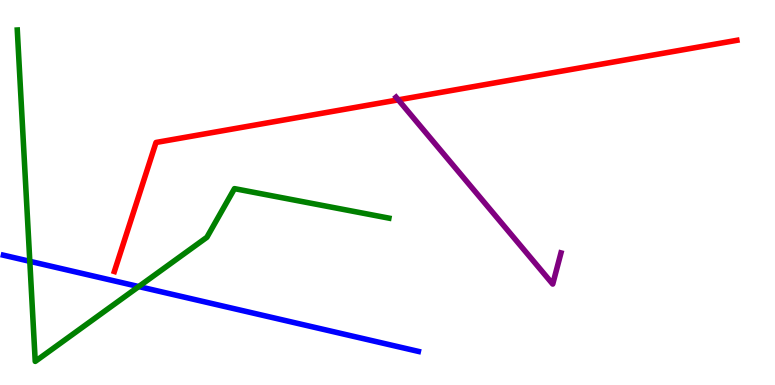[{'lines': ['blue', 'red'], 'intersections': []}, {'lines': ['green', 'red'], 'intersections': []}, {'lines': ['purple', 'red'], 'intersections': [{'x': 5.14, 'y': 7.41}]}, {'lines': ['blue', 'green'], 'intersections': [{'x': 0.385, 'y': 3.21}, {'x': 1.79, 'y': 2.56}]}, {'lines': ['blue', 'purple'], 'intersections': []}, {'lines': ['green', 'purple'], 'intersections': []}]